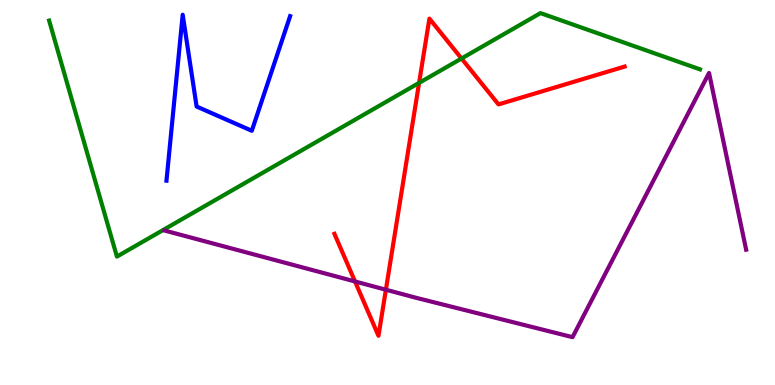[{'lines': ['blue', 'red'], 'intersections': []}, {'lines': ['green', 'red'], 'intersections': [{'x': 5.41, 'y': 7.85}, {'x': 5.96, 'y': 8.48}]}, {'lines': ['purple', 'red'], 'intersections': [{'x': 4.58, 'y': 2.69}, {'x': 4.98, 'y': 2.47}]}, {'lines': ['blue', 'green'], 'intersections': []}, {'lines': ['blue', 'purple'], 'intersections': []}, {'lines': ['green', 'purple'], 'intersections': []}]